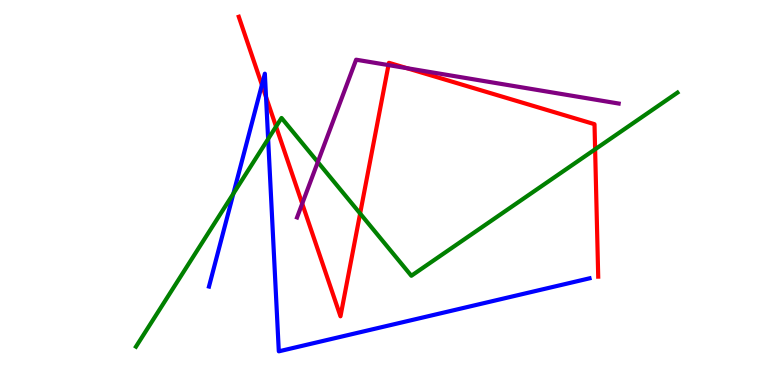[{'lines': ['blue', 'red'], 'intersections': [{'x': 3.38, 'y': 7.8}, {'x': 3.43, 'y': 7.48}]}, {'lines': ['green', 'red'], 'intersections': [{'x': 3.56, 'y': 6.71}, {'x': 4.65, 'y': 4.45}, {'x': 7.68, 'y': 6.12}]}, {'lines': ['purple', 'red'], 'intersections': [{'x': 3.9, 'y': 4.71}, {'x': 5.01, 'y': 8.31}, {'x': 5.25, 'y': 8.23}]}, {'lines': ['blue', 'green'], 'intersections': [{'x': 3.01, 'y': 4.97}, {'x': 3.46, 'y': 6.39}]}, {'lines': ['blue', 'purple'], 'intersections': []}, {'lines': ['green', 'purple'], 'intersections': [{'x': 4.1, 'y': 5.79}]}]